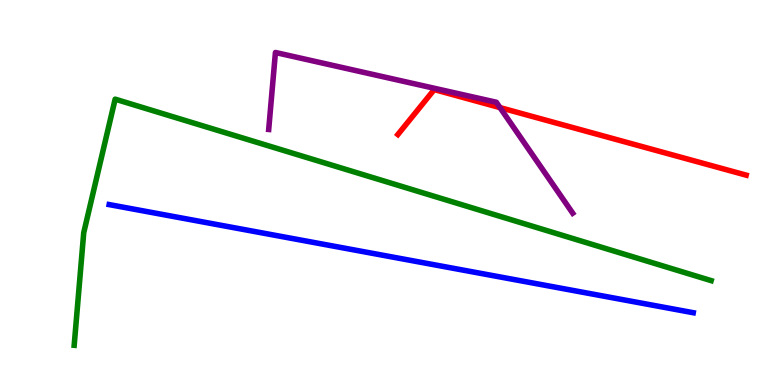[{'lines': ['blue', 'red'], 'intersections': []}, {'lines': ['green', 'red'], 'intersections': []}, {'lines': ['purple', 'red'], 'intersections': [{'x': 6.45, 'y': 7.21}]}, {'lines': ['blue', 'green'], 'intersections': []}, {'lines': ['blue', 'purple'], 'intersections': []}, {'lines': ['green', 'purple'], 'intersections': []}]